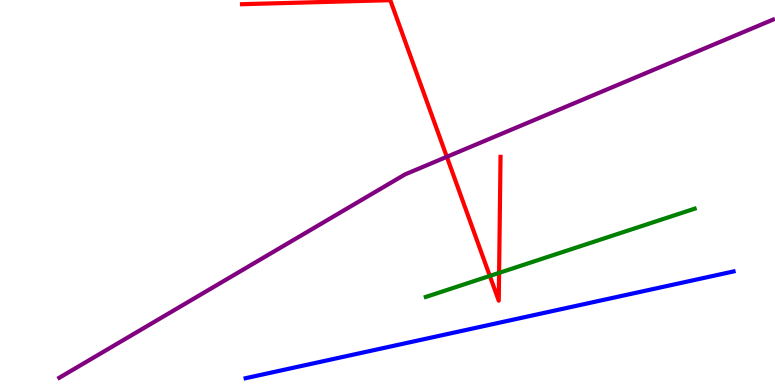[{'lines': ['blue', 'red'], 'intersections': []}, {'lines': ['green', 'red'], 'intersections': [{'x': 6.32, 'y': 2.83}, {'x': 6.44, 'y': 2.91}]}, {'lines': ['purple', 'red'], 'intersections': [{'x': 5.77, 'y': 5.93}]}, {'lines': ['blue', 'green'], 'intersections': []}, {'lines': ['blue', 'purple'], 'intersections': []}, {'lines': ['green', 'purple'], 'intersections': []}]